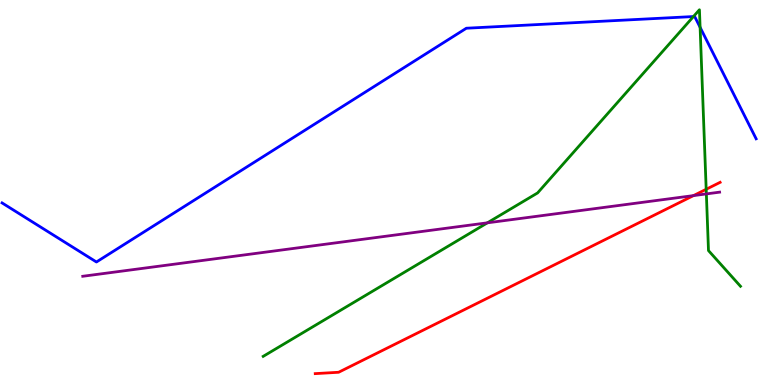[{'lines': ['blue', 'red'], 'intersections': []}, {'lines': ['green', 'red'], 'intersections': [{'x': 9.11, 'y': 5.08}]}, {'lines': ['purple', 'red'], 'intersections': [{'x': 8.95, 'y': 4.92}]}, {'lines': ['blue', 'green'], 'intersections': [{'x': 8.95, 'y': 9.57}, {'x': 9.03, 'y': 9.29}]}, {'lines': ['blue', 'purple'], 'intersections': []}, {'lines': ['green', 'purple'], 'intersections': [{'x': 6.29, 'y': 4.21}, {'x': 9.11, 'y': 4.96}]}]